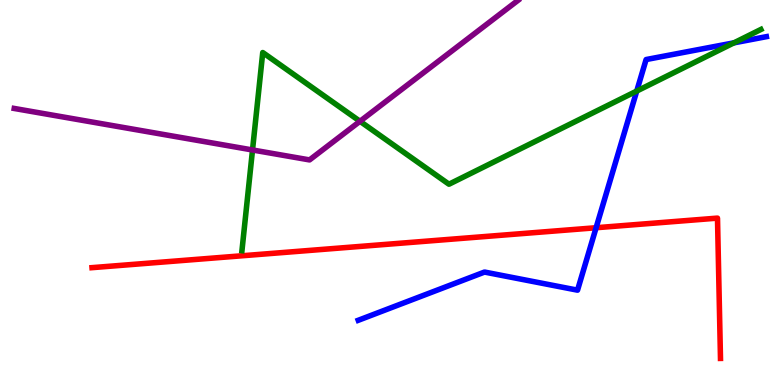[{'lines': ['blue', 'red'], 'intersections': [{'x': 7.69, 'y': 4.08}]}, {'lines': ['green', 'red'], 'intersections': []}, {'lines': ['purple', 'red'], 'intersections': []}, {'lines': ['blue', 'green'], 'intersections': [{'x': 8.22, 'y': 7.63}, {'x': 9.47, 'y': 8.89}]}, {'lines': ['blue', 'purple'], 'intersections': []}, {'lines': ['green', 'purple'], 'intersections': [{'x': 3.26, 'y': 6.1}, {'x': 4.65, 'y': 6.85}]}]